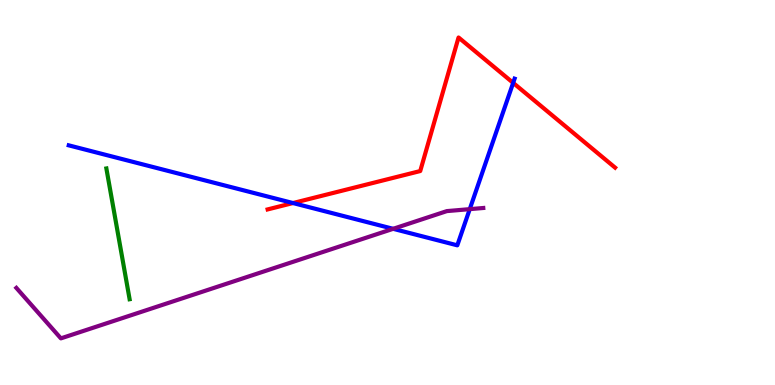[{'lines': ['blue', 'red'], 'intersections': [{'x': 3.78, 'y': 4.73}, {'x': 6.62, 'y': 7.85}]}, {'lines': ['green', 'red'], 'intersections': []}, {'lines': ['purple', 'red'], 'intersections': []}, {'lines': ['blue', 'green'], 'intersections': []}, {'lines': ['blue', 'purple'], 'intersections': [{'x': 5.07, 'y': 4.06}, {'x': 6.06, 'y': 4.57}]}, {'lines': ['green', 'purple'], 'intersections': []}]